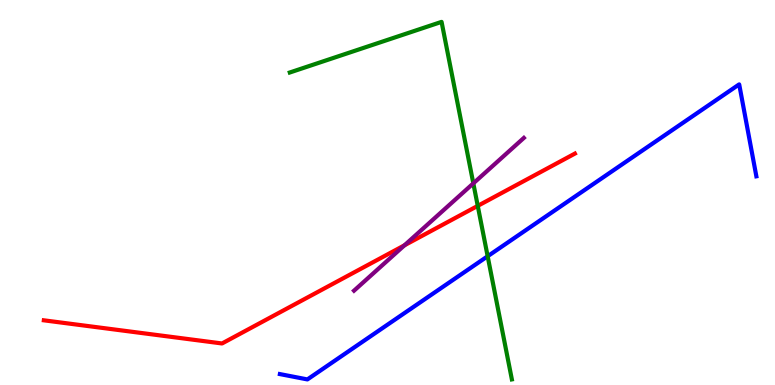[{'lines': ['blue', 'red'], 'intersections': []}, {'lines': ['green', 'red'], 'intersections': [{'x': 6.16, 'y': 4.65}]}, {'lines': ['purple', 'red'], 'intersections': [{'x': 5.22, 'y': 3.63}]}, {'lines': ['blue', 'green'], 'intersections': [{'x': 6.29, 'y': 3.34}]}, {'lines': ['blue', 'purple'], 'intersections': []}, {'lines': ['green', 'purple'], 'intersections': [{'x': 6.11, 'y': 5.24}]}]